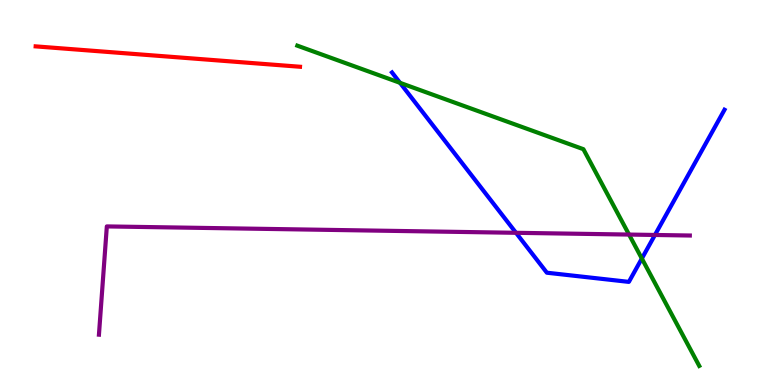[{'lines': ['blue', 'red'], 'intersections': []}, {'lines': ['green', 'red'], 'intersections': []}, {'lines': ['purple', 'red'], 'intersections': []}, {'lines': ['blue', 'green'], 'intersections': [{'x': 5.16, 'y': 7.85}, {'x': 8.28, 'y': 3.28}]}, {'lines': ['blue', 'purple'], 'intersections': [{'x': 6.66, 'y': 3.95}, {'x': 8.45, 'y': 3.9}]}, {'lines': ['green', 'purple'], 'intersections': [{'x': 8.12, 'y': 3.91}]}]